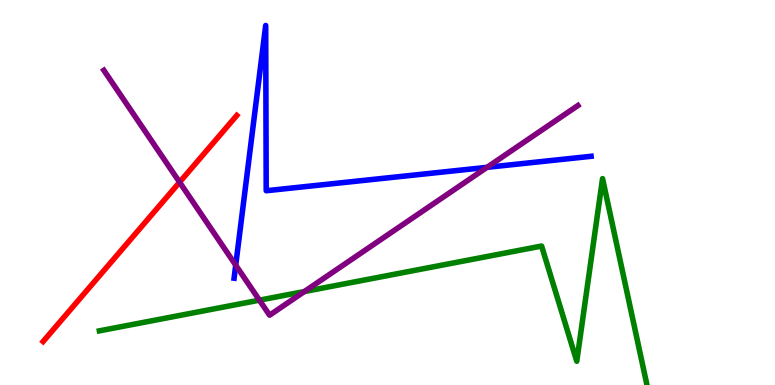[{'lines': ['blue', 'red'], 'intersections': []}, {'lines': ['green', 'red'], 'intersections': []}, {'lines': ['purple', 'red'], 'intersections': [{'x': 2.32, 'y': 5.27}]}, {'lines': ['blue', 'green'], 'intersections': []}, {'lines': ['blue', 'purple'], 'intersections': [{'x': 3.04, 'y': 3.11}, {'x': 6.28, 'y': 5.65}]}, {'lines': ['green', 'purple'], 'intersections': [{'x': 3.35, 'y': 2.2}, {'x': 3.93, 'y': 2.43}]}]